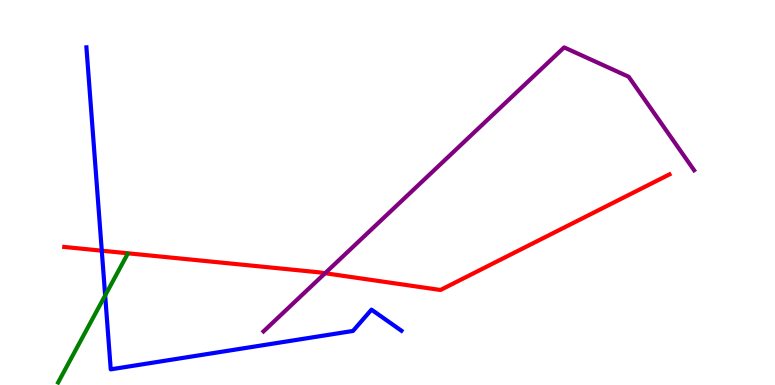[{'lines': ['blue', 'red'], 'intersections': [{'x': 1.31, 'y': 3.49}]}, {'lines': ['green', 'red'], 'intersections': []}, {'lines': ['purple', 'red'], 'intersections': [{'x': 4.19, 'y': 2.9}]}, {'lines': ['blue', 'green'], 'intersections': [{'x': 1.36, 'y': 2.33}]}, {'lines': ['blue', 'purple'], 'intersections': []}, {'lines': ['green', 'purple'], 'intersections': []}]